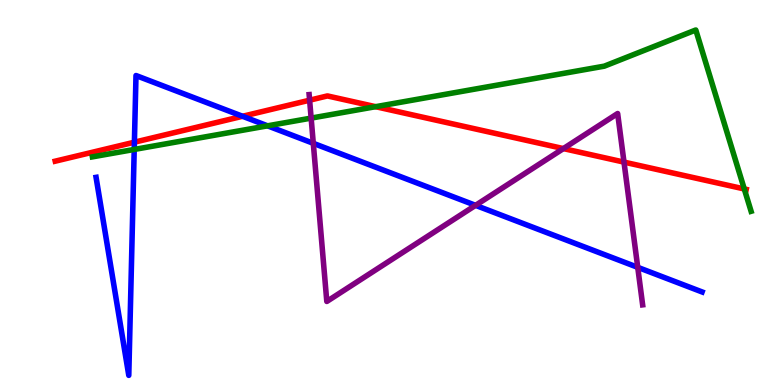[{'lines': ['blue', 'red'], 'intersections': [{'x': 1.73, 'y': 6.31}, {'x': 3.13, 'y': 6.98}]}, {'lines': ['green', 'red'], 'intersections': [{'x': 4.85, 'y': 7.23}, {'x': 9.6, 'y': 5.09}]}, {'lines': ['purple', 'red'], 'intersections': [{'x': 4.0, 'y': 7.4}, {'x': 7.27, 'y': 6.14}, {'x': 8.05, 'y': 5.79}]}, {'lines': ['blue', 'green'], 'intersections': [{'x': 1.73, 'y': 6.12}, {'x': 3.45, 'y': 6.73}]}, {'lines': ['blue', 'purple'], 'intersections': [{'x': 4.04, 'y': 6.28}, {'x': 6.14, 'y': 4.67}, {'x': 8.23, 'y': 3.06}]}, {'lines': ['green', 'purple'], 'intersections': [{'x': 4.01, 'y': 6.93}]}]